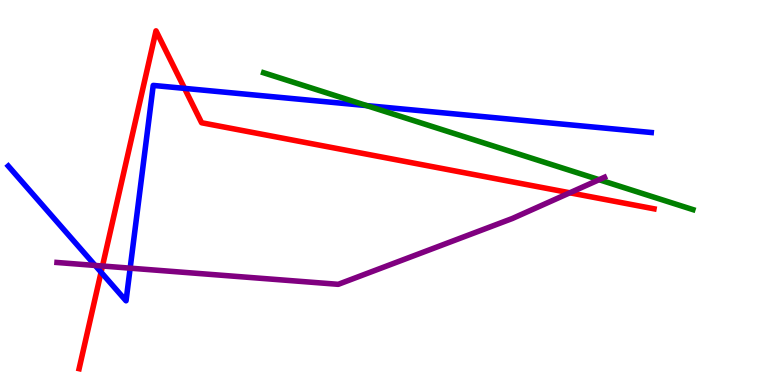[{'lines': ['blue', 'red'], 'intersections': [{'x': 1.3, 'y': 2.93}, {'x': 2.38, 'y': 7.7}]}, {'lines': ['green', 'red'], 'intersections': []}, {'lines': ['purple', 'red'], 'intersections': [{'x': 1.32, 'y': 3.09}, {'x': 7.35, 'y': 4.99}]}, {'lines': ['blue', 'green'], 'intersections': [{'x': 4.73, 'y': 7.26}]}, {'lines': ['blue', 'purple'], 'intersections': [{'x': 1.23, 'y': 3.11}, {'x': 1.68, 'y': 3.03}]}, {'lines': ['green', 'purple'], 'intersections': [{'x': 7.73, 'y': 5.33}]}]